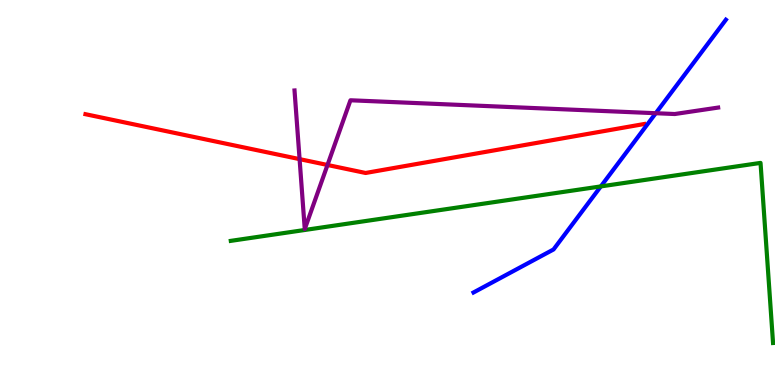[{'lines': ['blue', 'red'], 'intersections': []}, {'lines': ['green', 'red'], 'intersections': []}, {'lines': ['purple', 'red'], 'intersections': [{'x': 3.87, 'y': 5.87}, {'x': 4.23, 'y': 5.71}]}, {'lines': ['blue', 'green'], 'intersections': [{'x': 7.75, 'y': 5.16}]}, {'lines': ['blue', 'purple'], 'intersections': [{'x': 8.46, 'y': 7.06}]}, {'lines': ['green', 'purple'], 'intersections': []}]